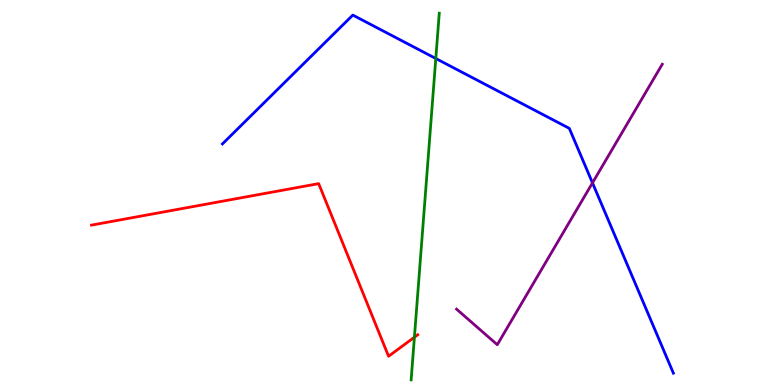[{'lines': ['blue', 'red'], 'intersections': []}, {'lines': ['green', 'red'], 'intersections': [{'x': 5.35, 'y': 1.24}]}, {'lines': ['purple', 'red'], 'intersections': []}, {'lines': ['blue', 'green'], 'intersections': [{'x': 5.62, 'y': 8.48}]}, {'lines': ['blue', 'purple'], 'intersections': [{'x': 7.64, 'y': 5.25}]}, {'lines': ['green', 'purple'], 'intersections': []}]